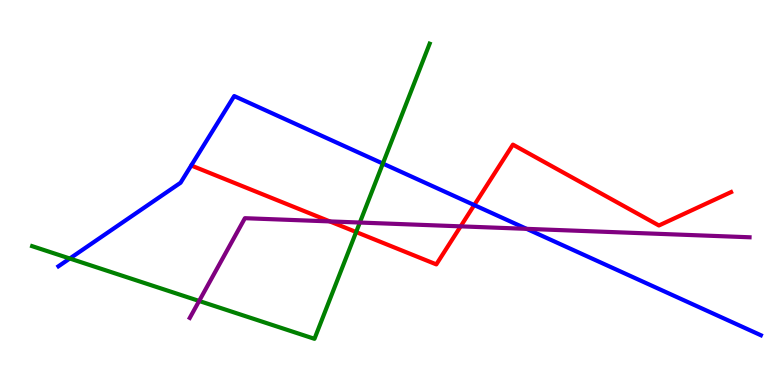[{'lines': ['blue', 'red'], 'intersections': [{'x': 6.12, 'y': 4.67}]}, {'lines': ['green', 'red'], 'intersections': [{'x': 4.6, 'y': 3.97}]}, {'lines': ['purple', 'red'], 'intersections': [{'x': 4.26, 'y': 4.25}, {'x': 5.94, 'y': 4.12}]}, {'lines': ['blue', 'green'], 'intersections': [{'x': 0.901, 'y': 3.29}, {'x': 4.94, 'y': 5.75}]}, {'lines': ['blue', 'purple'], 'intersections': [{'x': 6.79, 'y': 4.06}]}, {'lines': ['green', 'purple'], 'intersections': [{'x': 2.57, 'y': 2.18}, {'x': 4.64, 'y': 4.22}]}]